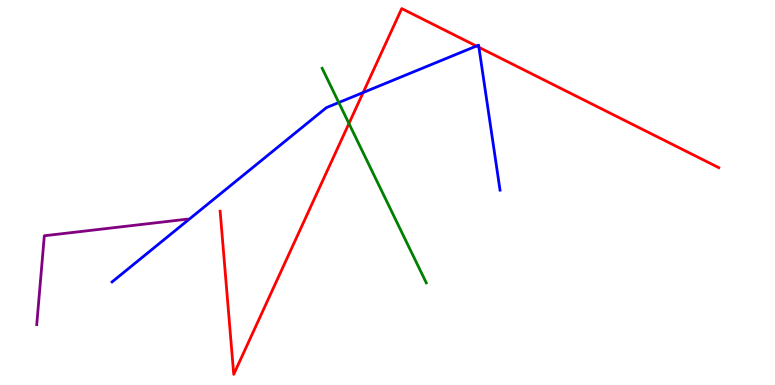[{'lines': ['blue', 'red'], 'intersections': [{'x': 4.69, 'y': 7.6}, {'x': 6.15, 'y': 8.8}, {'x': 6.18, 'y': 8.77}]}, {'lines': ['green', 'red'], 'intersections': [{'x': 4.5, 'y': 6.79}]}, {'lines': ['purple', 'red'], 'intersections': []}, {'lines': ['blue', 'green'], 'intersections': [{'x': 4.37, 'y': 7.34}]}, {'lines': ['blue', 'purple'], 'intersections': []}, {'lines': ['green', 'purple'], 'intersections': []}]